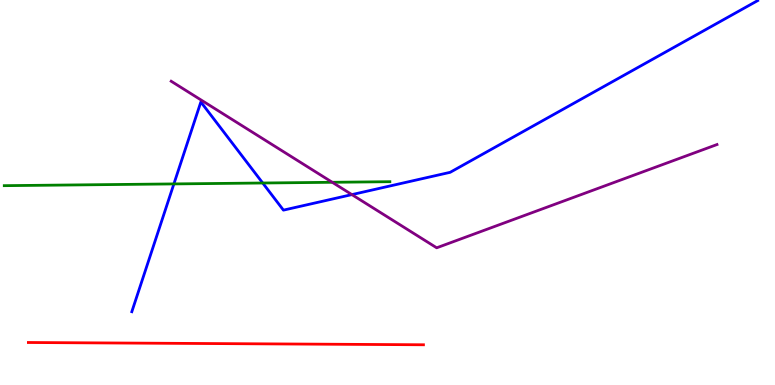[{'lines': ['blue', 'red'], 'intersections': []}, {'lines': ['green', 'red'], 'intersections': []}, {'lines': ['purple', 'red'], 'intersections': []}, {'lines': ['blue', 'green'], 'intersections': [{'x': 2.24, 'y': 5.22}, {'x': 3.39, 'y': 5.25}]}, {'lines': ['blue', 'purple'], 'intersections': [{'x': 4.54, 'y': 4.95}]}, {'lines': ['green', 'purple'], 'intersections': [{'x': 4.29, 'y': 5.27}]}]